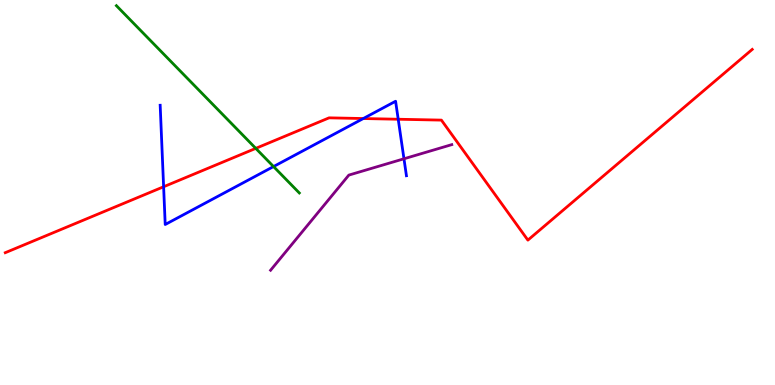[{'lines': ['blue', 'red'], 'intersections': [{'x': 2.11, 'y': 5.15}, {'x': 4.69, 'y': 6.92}, {'x': 5.14, 'y': 6.9}]}, {'lines': ['green', 'red'], 'intersections': [{'x': 3.3, 'y': 6.15}]}, {'lines': ['purple', 'red'], 'intersections': []}, {'lines': ['blue', 'green'], 'intersections': [{'x': 3.53, 'y': 5.67}]}, {'lines': ['blue', 'purple'], 'intersections': [{'x': 5.21, 'y': 5.88}]}, {'lines': ['green', 'purple'], 'intersections': []}]